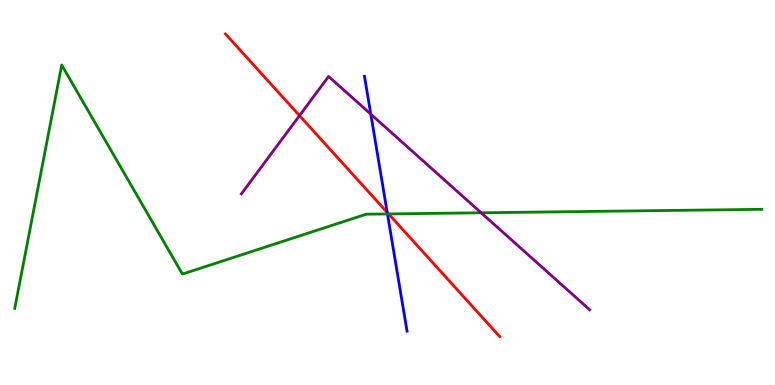[{'lines': ['blue', 'red'], 'intersections': [{'x': 5.0, 'y': 4.48}]}, {'lines': ['green', 'red'], 'intersections': [{'x': 5.01, 'y': 4.44}]}, {'lines': ['purple', 'red'], 'intersections': [{'x': 3.86, 'y': 7.0}]}, {'lines': ['blue', 'green'], 'intersections': [{'x': 5.0, 'y': 4.44}]}, {'lines': ['blue', 'purple'], 'intersections': [{'x': 4.78, 'y': 7.04}]}, {'lines': ['green', 'purple'], 'intersections': [{'x': 6.21, 'y': 4.47}]}]